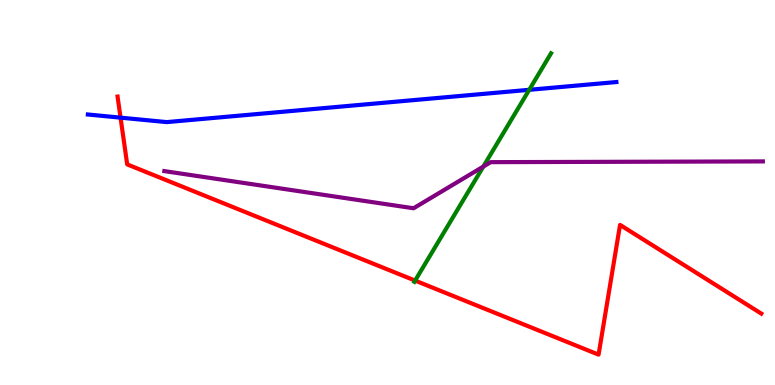[{'lines': ['blue', 'red'], 'intersections': [{'x': 1.56, 'y': 6.94}]}, {'lines': ['green', 'red'], 'intersections': [{'x': 5.36, 'y': 2.71}]}, {'lines': ['purple', 'red'], 'intersections': []}, {'lines': ['blue', 'green'], 'intersections': [{'x': 6.83, 'y': 7.67}]}, {'lines': ['blue', 'purple'], 'intersections': []}, {'lines': ['green', 'purple'], 'intersections': [{'x': 6.24, 'y': 5.67}]}]